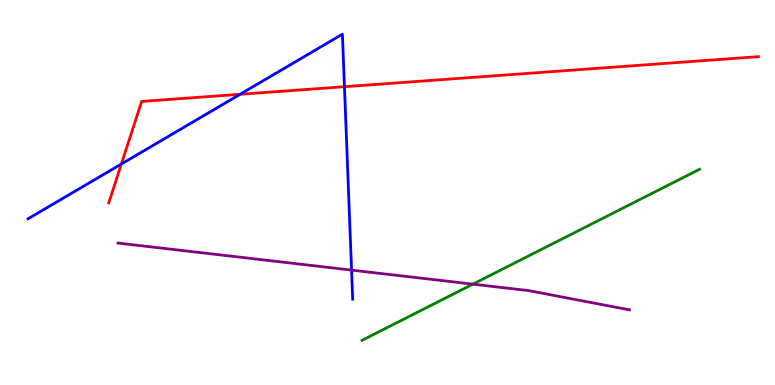[{'lines': ['blue', 'red'], 'intersections': [{'x': 1.57, 'y': 5.74}, {'x': 3.1, 'y': 7.55}, {'x': 4.44, 'y': 7.75}]}, {'lines': ['green', 'red'], 'intersections': []}, {'lines': ['purple', 'red'], 'intersections': []}, {'lines': ['blue', 'green'], 'intersections': []}, {'lines': ['blue', 'purple'], 'intersections': [{'x': 4.54, 'y': 2.98}]}, {'lines': ['green', 'purple'], 'intersections': [{'x': 6.1, 'y': 2.62}]}]